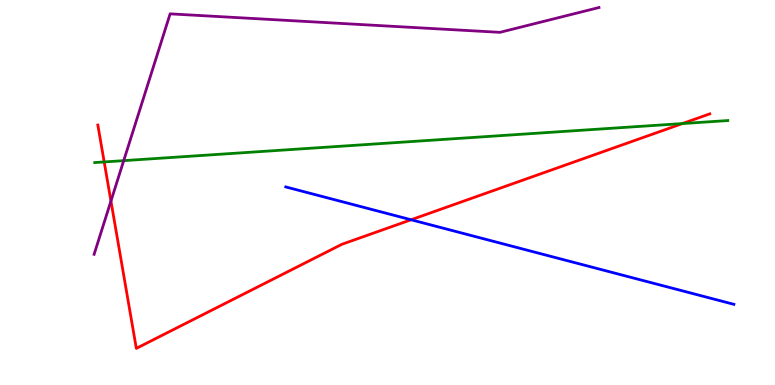[{'lines': ['blue', 'red'], 'intersections': [{'x': 5.3, 'y': 4.29}]}, {'lines': ['green', 'red'], 'intersections': [{'x': 1.34, 'y': 5.79}, {'x': 8.81, 'y': 6.79}]}, {'lines': ['purple', 'red'], 'intersections': [{'x': 1.43, 'y': 4.78}]}, {'lines': ['blue', 'green'], 'intersections': []}, {'lines': ['blue', 'purple'], 'intersections': []}, {'lines': ['green', 'purple'], 'intersections': [{'x': 1.6, 'y': 5.83}]}]